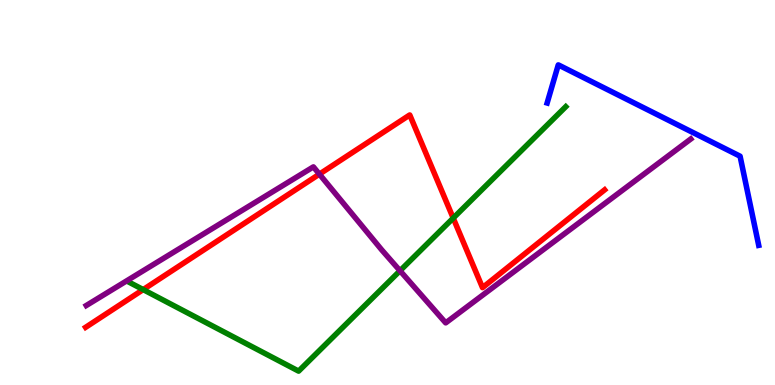[{'lines': ['blue', 'red'], 'intersections': []}, {'lines': ['green', 'red'], 'intersections': [{'x': 1.85, 'y': 2.48}, {'x': 5.85, 'y': 4.34}]}, {'lines': ['purple', 'red'], 'intersections': [{'x': 4.12, 'y': 5.48}]}, {'lines': ['blue', 'green'], 'intersections': []}, {'lines': ['blue', 'purple'], 'intersections': []}, {'lines': ['green', 'purple'], 'intersections': [{'x': 5.16, 'y': 2.97}]}]